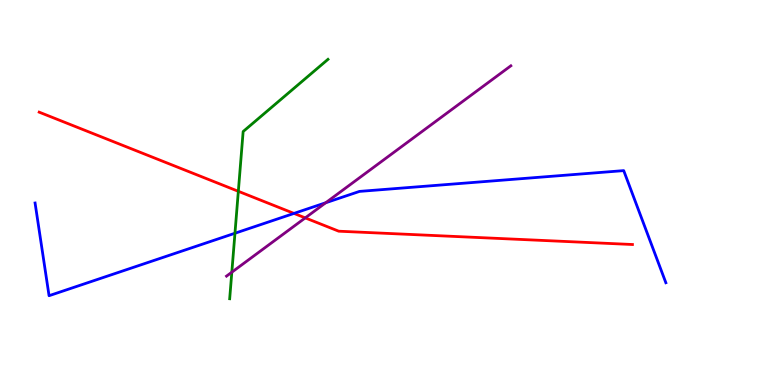[{'lines': ['blue', 'red'], 'intersections': [{'x': 3.79, 'y': 4.46}]}, {'lines': ['green', 'red'], 'intersections': [{'x': 3.08, 'y': 5.03}]}, {'lines': ['purple', 'red'], 'intersections': [{'x': 3.94, 'y': 4.34}]}, {'lines': ['blue', 'green'], 'intersections': [{'x': 3.03, 'y': 3.94}]}, {'lines': ['blue', 'purple'], 'intersections': [{'x': 4.2, 'y': 4.73}]}, {'lines': ['green', 'purple'], 'intersections': [{'x': 2.99, 'y': 2.93}]}]